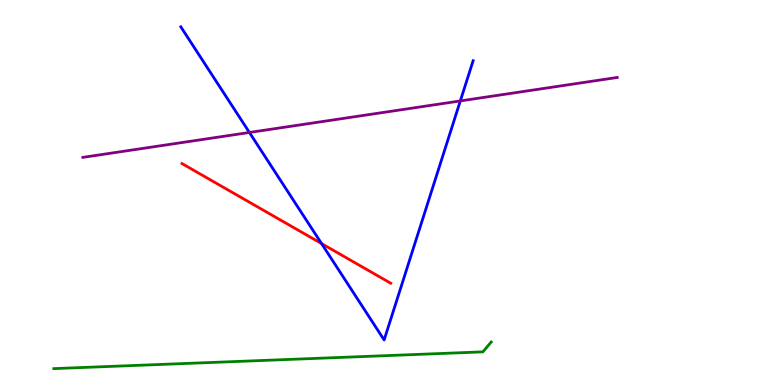[{'lines': ['blue', 'red'], 'intersections': [{'x': 4.15, 'y': 3.67}]}, {'lines': ['green', 'red'], 'intersections': []}, {'lines': ['purple', 'red'], 'intersections': []}, {'lines': ['blue', 'green'], 'intersections': []}, {'lines': ['blue', 'purple'], 'intersections': [{'x': 3.22, 'y': 6.56}, {'x': 5.94, 'y': 7.38}]}, {'lines': ['green', 'purple'], 'intersections': []}]